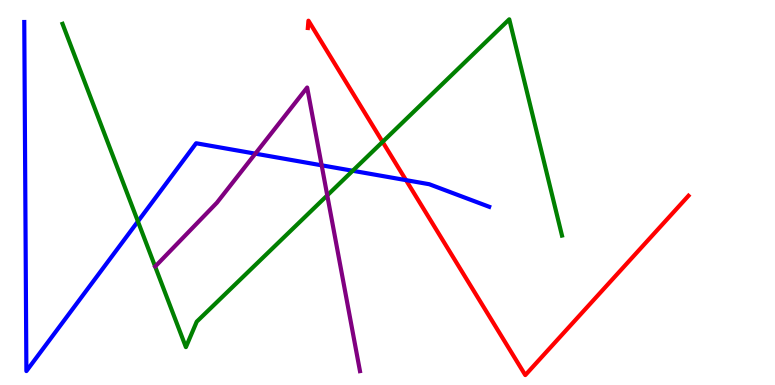[{'lines': ['blue', 'red'], 'intersections': [{'x': 5.24, 'y': 5.32}]}, {'lines': ['green', 'red'], 'intersections': [{'x': 4.94, 'y': 6.32}]}, {'lines': ['purple', 'red'], 'intersections': []}, {'lines': ['blue', 'green'], 'intersections': [{'x': 1.78, 'y': 4.25}, {'x': 4.55, 'y': 5.56}]}, {'lines': ['blue', 'purple'], 'intersections': [{'x': 3.29, 'y': 6.01}, {'x': 4.15, 'y': 5.71}]}, {'lines': ['green', 'purple'], 'intersections': [{'x': 4.22, 'y': 4.93}]}]